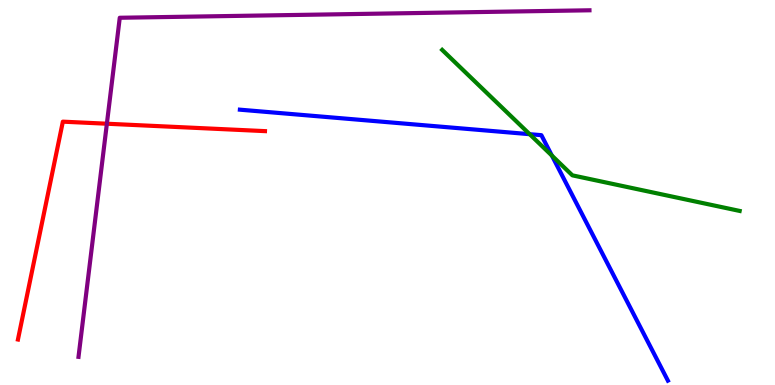[{'lines': ['blue', 'red'], 'intersections': []}, {'lines': ['green', 'red'], 'intersections': []}, {'lines': ['purple', 'red'], 'intersections': [{'x': 1.38, 'y': 6.79}]}, {'lines': ['blue', 'green'], 'intersections': [{'x': 6.83, 'y': 6.51}, {'x': 7.12, 'y': 5.96}]}, {'lines': ['blue', 'purple'], 'intersections': []}, {'lines': ['green', 'purple'], 'intersections': []}]